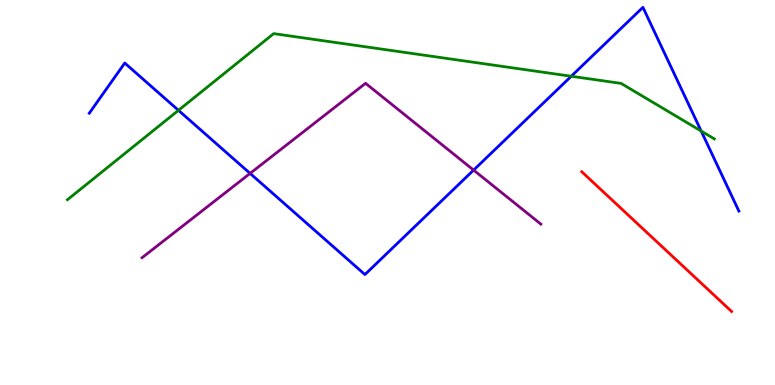[{'lines': ['blue', 'red'], 'intersections': []}, {'lines': ['green', 'red'], 'intersections': []}, {'lines': ['purple', 'red'], 'intersections': []}, {'lines': ['blue', 'green'], 'intersections': [{'x': 2.3, 'y': 7.13}, {'x': 7.37, 'y': 8.02}, {'x': 9.05, 'y': 6.6}]}, {'lines': ['blue', 'purple'], 'intersections': [{'x': 3.23, 'y': 5.5}, {'x': 6.11, 'y': 5.58}]}, {'lines': ['green', 'purple'], 'intersections': []}]